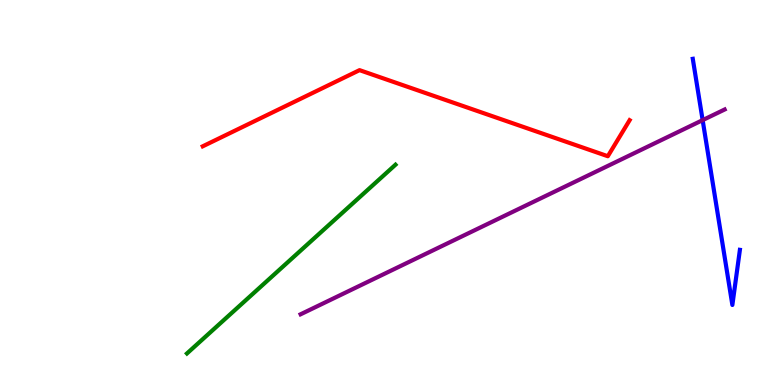[{'lines': ['blue', 'red'], 'intersections': []}, {'lines': ['green', 'red'], 'intersections': []}, {'lines': ['purple', 'red'], 'intersections': []}, {'lines': ['blue', 'green'], 'intersections': []}, {'lines': ['blue', 'purple'], 'intersections': [{'x': 9.07, 'y': 6.88}]}, {'lines': ['green', 'purple'], 'intersections': []}]